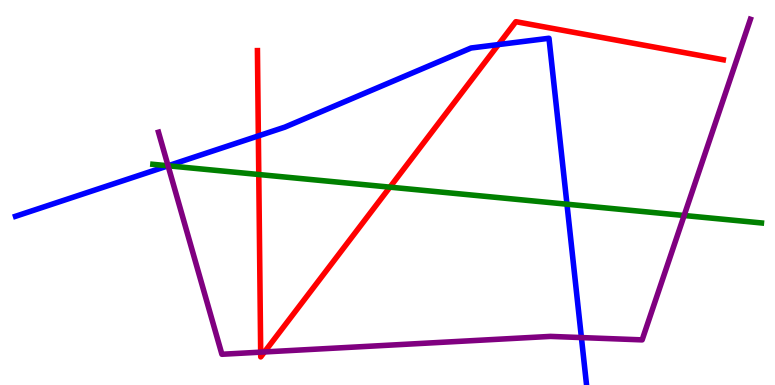[{'lines': ['blue', 'red'], 'intersections': [{'x': 3.33, 'y': 6.47}, {'x': 6.43, 'y': 8.84}]}, {'lines': ['green', 'red'], 'intersections': [{'x': 3.34, 'y': 5.47}, {'x': 5.03, 'y': 5.14}]}, {'lines': ['purple', 'red'], 'intersections': [{'x': 3.36, 'y': 0.853}, {'x': 3.41, 'y': 0.859}]}, {'lines': ['blue', 'green'], 'intersections': [{'x': 2.17, 'y': 5.69}, {'x': 7.32, 'y': 4.7}]}, {'lines': ['blue', 'purple'], 'intersections': [{'x': 2.17, 'y': 5.69}, {'x': 7.5, 'y': 1.23}]}, {'lines': ['green', 'purple'], 'intersections': [{'x': 2.17, 'y': 5.69}, {'x': 8.83, 'y': 4.4}]}]